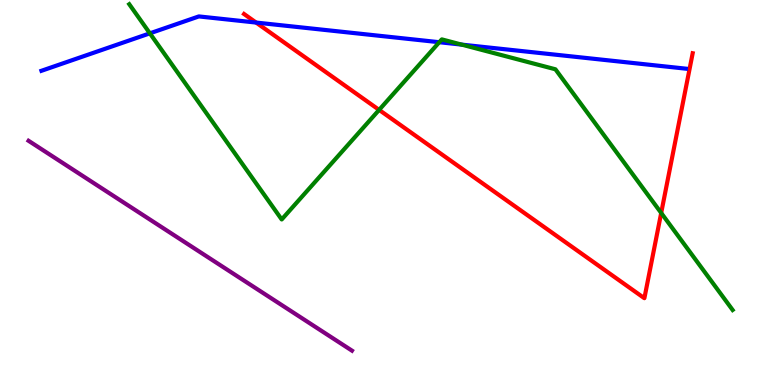[{'lines': ['blue', 'red'], 'intersections': [{'x': 3.3, 'y': 9.41}]}, {'lines': ['green', 'red'], 'intersections': [{'x': 4.89, 'y': 7.15}, {'x': 8.53, 'y': 4.47}]}, {'lines': ['purple', 'red'], 'intersections': []}, {'lines': ['blue', 'green'], 'intersections': [{'x': 1.93, 'y': 9.13}, {'x': 5.67, 'y': 8.9}, {'x': 5.96, 'y': 8.84}]}, {'lines': ['blue', 'purple'], 'intersections': []}, {'lines': ['green', 'purple'], 'intersections': []}]